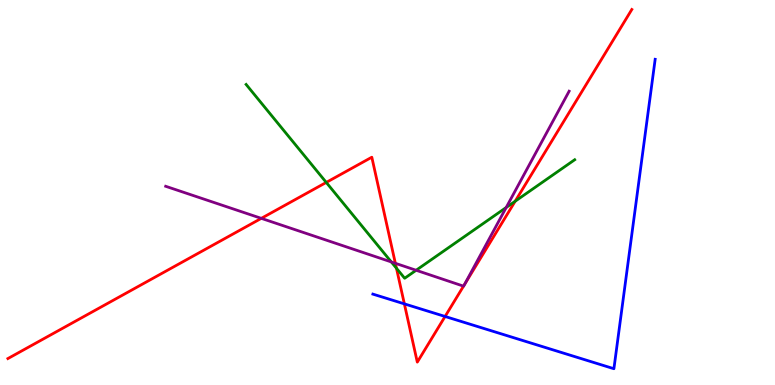[{'lines': ['blue', 'red'], 'intersections': [{'x': 5.22, 'y': 2.11}, {'x': 5.74, 'y': 1.78}]}, {'lines': ['green', 'red'], 'intersections': [{'x': 4.21, 'y': 5.26}, {'x': 5.12, 'y': 3.03}, {'x': 6.65, 'y': 4.77}]}, {'lines': ['purple', 'red'], 'intersections': [{'x': 3.37, 'y': 4.33}, {'x': 5.1, 'y': 3.16}, {'x': 5.98, 'y': 2.57}, {'x': 5.99, 'y': 2.61}]}, {'lines': ['blue', 'green'], 'intersections': []}, {'lines': ['blue', 'purple'], 'intersections': []}, {'lines': ['green', 'purple'], 'intersections': [{'x': 5.05, 'y': 3.2}, {'x': 5.37, 'y': 2.98}, {'x': 6.53, 'y': 4.61}]}]